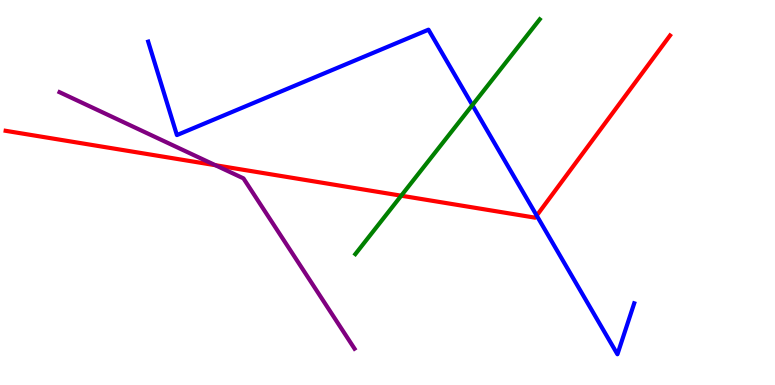[{'lines': ['blue', 'red'], 'intersections': [{'x': 6.93, 'y': 4.4}]}, {'lines': ['green', 'red'], 'intersections': [{'x': 5.18, 'y': 4.92}]}, {'lines': ['purple', 'red'], 'intersections': [{'x': 2.78, 'y': 5.71}]}, {'lines': ['blue', 'green'], 'intersections': [{'x': 6.1, 'y': 7.27}]}, {'lines': ['blue', 'purple'], 'intersections': []}, {'lines': ['green', 'purple'], 'intersections': []}]